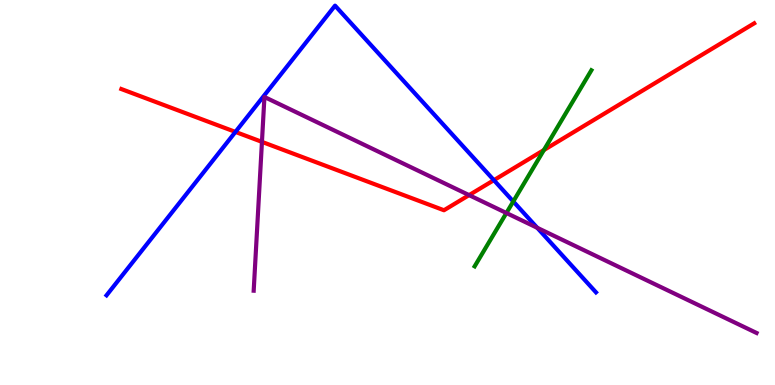[{'lines': ['blue', 'red'], 'intersections': [{'x': 3.04, 'y': 6.57}, {'x': 6.37, 'y': 5.32}]}, {'lines': ['green', 'red'], 'intersections': [{'x': 7.02, 'y': 6.1}]}, {'lines': ['purple', 'red'], 'intersections': [{'x': 3.38, 'y': 6.32}, {'x': 6.05, 'y': 4.93}]}, {'lines': ['blue', 'green'], 'intersections': [{'x': 6.62, 'y': 4.77}]}, {'lines': ['blue', 'purple'], 'intersections': [{'x': 6.93, 'y': 4.08}]}, {'lines': ['green', 'purple'], 'intersections': [{'x': 6.53, 'y': 4.47}]}]